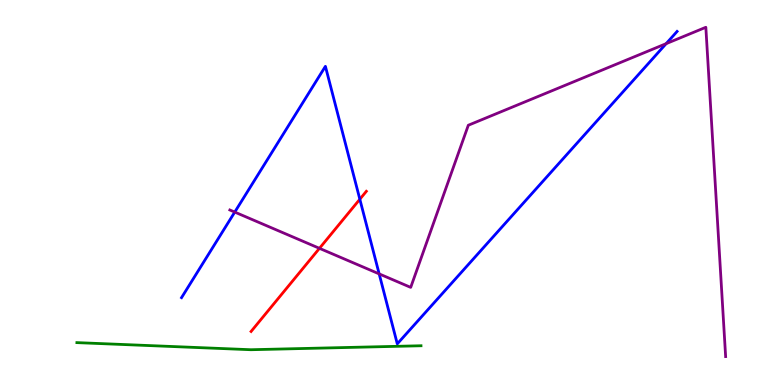[{'lines': ['blue', 'red'], 'intersections': [{'x': 4.64, 'y': 4.83}]}, {'lines': ['green', 'red'], 'intersections': []}, {'lines': ['purple', 'red'], 'intersections': [{'x': 4.12, 'y': 3.55}]}, {'lines': ['blue', 'green'], 'intersections': []}, {'lines': ['blue', 'purple'], 'intersections': [{'x': 3.03, 'y': 4.49}, {'x': 4.89, 'y': 2.89}, {'x': 8.6, 'y': 8.87}]}, {'lines': ['green', 'purple'], 'intersections': []}]